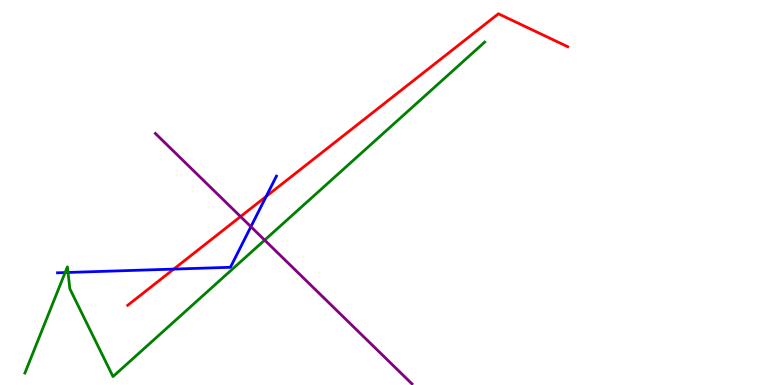[{'lines': ['blue', 'red'], 'intersections': [{'x': 2.24, 'y': 3.01}, {'x': 3.43, 'y': 4.9}]}, {'lines': ['green', 'red'], 'intersections': []}, {'lines': ['purple', 'red'], 'intersections': [{'x': 3.1, 'y': 4.37}]}, {'lines': ['blue', 'green'], 'intersections': [{'x': 0.84, 'y': 2.92}, {'x': 0.878, 'y': 2.92}]}, {'lines': ['blue', 'purple'], 'intersections': [{'x': 3.24, 'y': 4.11}]}, {'lines': ['green', 'purple'], 'intersections': [{'x': 3.41, 'y': 3.76}]}]